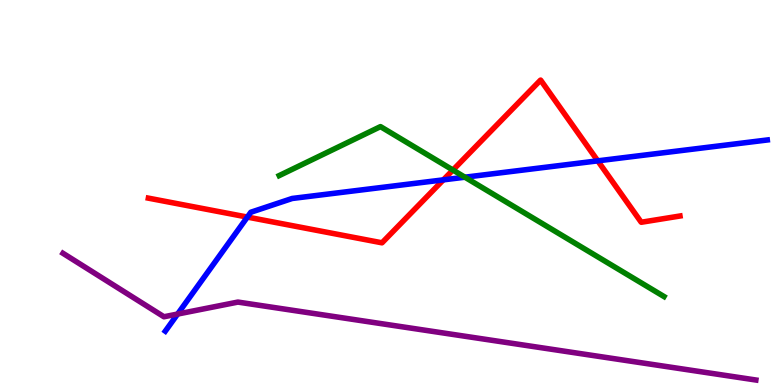[{'lines': ['blue', 'red'], 'intersections': [{'x': 3.19, 'y': 4.36}, {'x': 5.72, 'y': 5.33}, {'x': 7.71, 'y': 5.82}]}, {'lines': ['green', 'red'], 'intersections': [{'x': 5.84, 'y': 5.58}]}, {'lines': ['purple', 'red'], 'intersections': []}, {'lines': ['blue', 'green'], 'intersections': [{'x': 6.0, 'y': 5.4}]}, {'lines': ['blue', 'purple'], 'intersections': [{'x': 2.29, 'y': 1.84}]}, {'lines': ['green', 'purple'], 'intersections': []}]